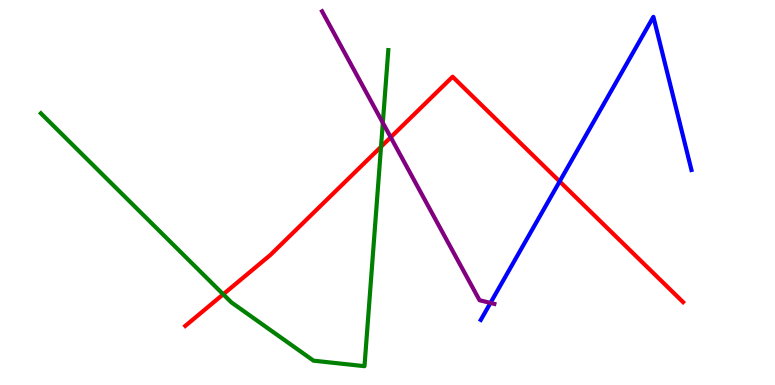[{'lines': ['blue', 'red'], 'intersections': [{'x': 7.22, 'y': 5.29}]}, {'lines': ['green', 'red'], 'intersections': [{'x': 2.88, 'y': 2.36}, {'x': 4.92, 'y': 6.19}]}, {'lines': ['purple', 'red'], 'intersections': [{'x': 5.04, 'y': 6.43}]}, {'lines': ['blue', 'green'], 'intersections': []}, {'lines': ['blue', 'purple'], 'intersections': [{'x': 6.33, 'y': 2.13}]}, {'lines': ['green', 'purple'], 'intersections': [{'x': 4.94, 'y': 6.81}]}]